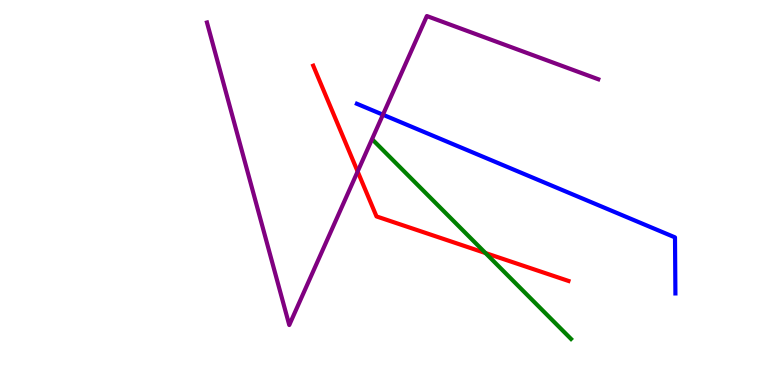[{'lines': ['blue', 'red'], 'intersections': []}, {'lines': ['green', 'red'], 'intersections': [{'x': 6.26, 'y': 3.43}]}, {'lines': ['purple', 'red'], 'intersections': [{'x': 4.61, 'y': 5.55}]}, {'lines': ['blue', 'green'], 'intersections': []}, {'lines': ['blue', 'purple'], 'intersections': [{'x': 4.94, 'y': 7.02}]}, {'lines': ['green', 'purple'], 'intersections': []}]